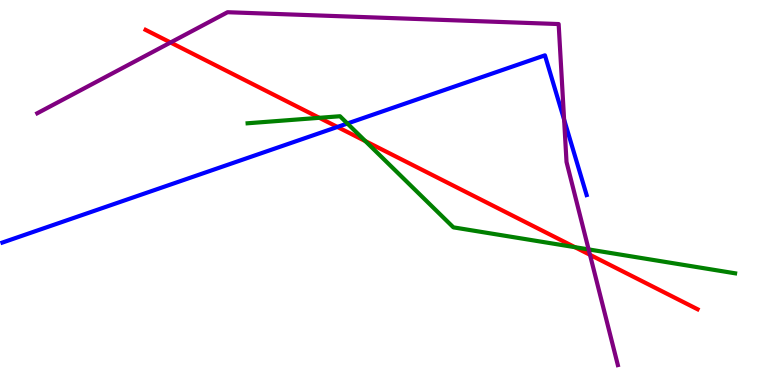[{'lines': ['blue', 'red'], 'intersections': [{'x': 4.35, 'y': 6.7}]}, {'lines': ['green', 'red'], 'intersections': [{'x': 4.12, 'y': 6.94}, {'x': 4.71, 'y': 6.33}, {'x': 7.42, 'y': 3.58}]}, {'lines': ['purple', 'red'], 'intersections': [{'x': 2.2, 'y': 8.9}, {'x': 7.61, 'y': 3.38}]}, {'lines': ['blue', 'green'], 'intersections': [{'x': 4.48, 'y': 6.79}]}, {'lines': ['blue', 'purple'], 'intersections': [{'x': 7.28, 'y': 6.9}]}, {'lines': ['green', 'purple'], 'intersections': [{'x': 7.6, 'y': 3.52}]}]